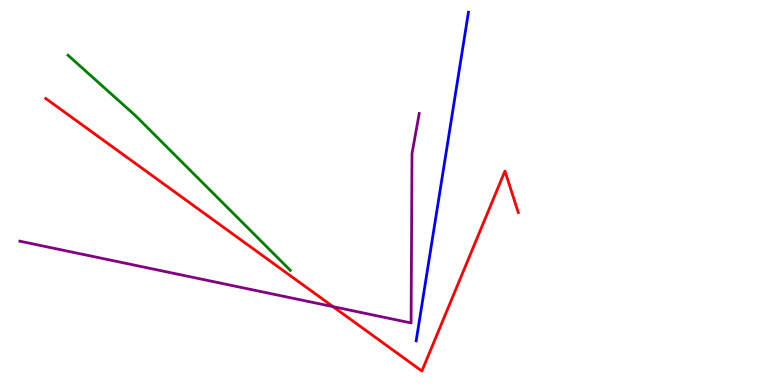[{'lines': ['blue', 'red'], 'intersections': []}, {'lines': ['green', 'red'], 'intersections': []}, {'lines': ['purple', 'red'], 'intersections': [{'x': 4.3, 'y': 2.04}]}, {'lines': ['blue', 'green'], 'intersections': []}, {'lines': ['blue', 'purple'], 'intersections': []}, {'lines': ['green', 'purple'], 'intersections': []}]